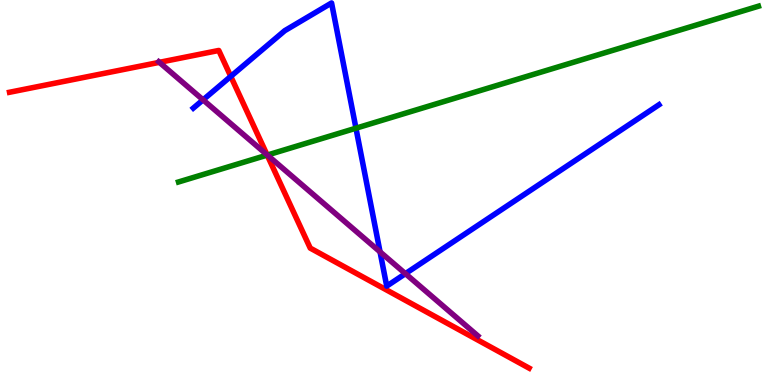[{'lines': ['blue', 'red'], 'intersections': [{'x': 2.98, 'y': 8.02}]}, {'lines': ['green', 'red'], 'intersections': [{'x': 3.45, 'y': 5.97}]}, {'lines': ['purple', 'red'], 'intersections': [{'x': 2.06, 'y': 8.38}, {'x': 3.45, 'y': 5.98}]}, {'lines': ['blue', 'green'], 'intersections': [{'x': 4.59, 'y': 6.67}]}, {'lines': ['blue', 'purple'], 'intersections': [{'x': 2.62, 'y': 7.41}, {'x': 4.9, 'y': 3.46}, {'x': 5.23, 'y': 2.89}]}, {'lines': ['green', 'purple'], 'intersections': [{'x': 3.45, 'y': 5.97}]}]